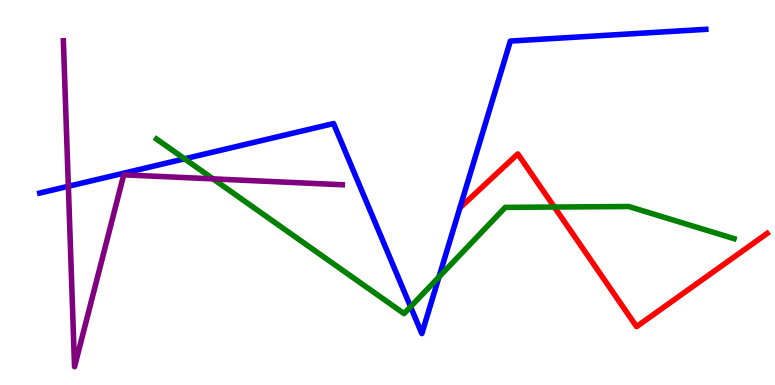[{'lines': ['blue', 'red'], 'intersections': []}, {'lines': ['green', 'red'], 'intersections': [{'x': 7.15, 'y': 4.62}]}, {'lines': ['purple', 'red'], 'intersections': []}, {'lines': ['blue', 'green'], 'intersections': [{'x': 2.38, 'y': 5.88}, {'x': 5.3, 'y': 2.03}, {'x': 5.66, 'y': 2.81}]}, {'lines': ['blue', 'purple'], 'intersections': [{'x': 0.882, 'y': 5.16}]}, {'lines': ['green', 'purple'], 'intersections': [{'x': 2.75, 'y': 5.35}]}]